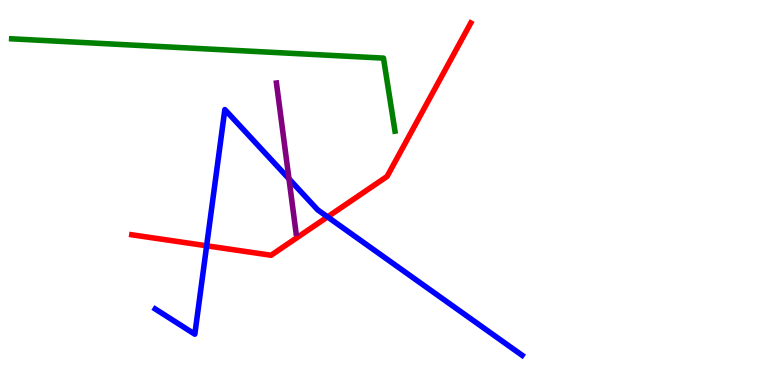[{'lines': ['blue', 'red'], 'intersections': [{'x': 2.67, 'y': 3.62}, {'x': 4.23, 'y': 4.37}]}, {'lines': ['green', 'red'], 'intersections': []}, {'lines': ['purple', 'red'], 'intersections': []}, {'lines': ['blue', 'green'], 'intersections': []}, {'lines': ['blue', 'purple'], 'intersections': [{'x': 3.73, 'y': 5.35}]}, {'lines': ['green', 'purple'], 'intersections': []}]